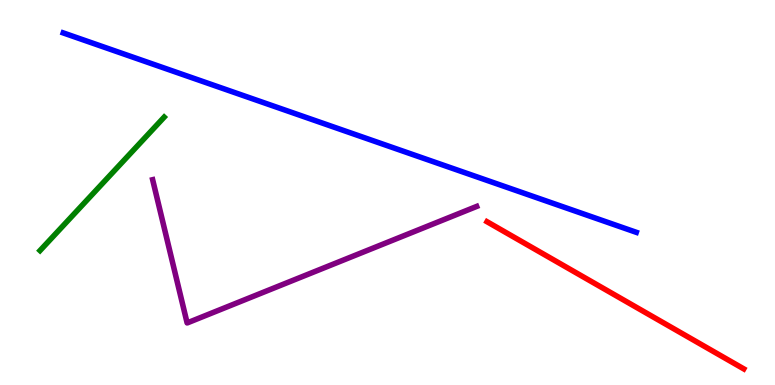[{'lines': ['blue', 'red'], 'intersections': []}, {'lines': ['green', 'red'], 'intersections': []}, {'lines': ['purple', 'red'], 'intersections': []}, {'lines': ['blue', 'green'], 'intersections': []}, {'lines': ['blue', 'purple'], 'intersections': []}, {'lines': ['green', 'purple'], 'intersections': []}]